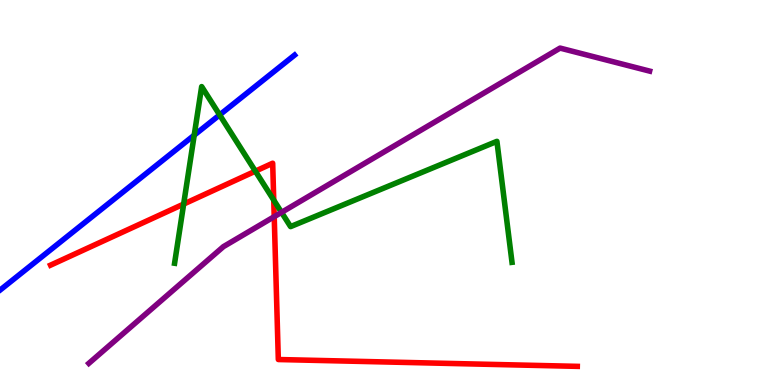[{'lines': ['blue', 'red'], 'intersections': []}, {'lines': ['green', 'red'], 'intersections': [{'x': 2.37, 'y': 4.7}, {'x': 3.3, 'y': 5.55}, {'x': 3.53, 'y': 4.8}]}, {'lines': ['purple', 'red'], 'intersections': [{'x': 3.54, 'y': 4.37}]}, {'lines': ['blue', 'green'], 'intersections': [{'x': 2.51, 'y': 6.49}, {'x': 2.83, 'y': 7.02}]}, {'lines': ['blue', 'purple'], 'intersections': []}, {'lines': ['green', 'purple'], 'intersections': [{'x': 3.63, 'y': 4.48}]}]